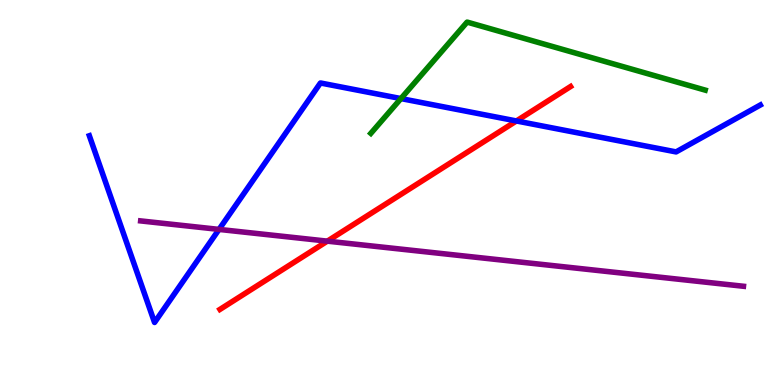[{'lines': ['blue', 'red'], 'intersections': [{'x': 6.66, 'y': 6.86}]}, {'lines': ['green', 'red'], 'intersections': []}, {'lines': ['purple', 'red'], 'intersections': [{'x': 4.22, 'y': 3.74}]}, {'lines': ['blue', 'green'], 'intersections': [{'x': 5.17, 'y': 7.44}]}, {'lines': ['blue', 'purple'], 'intersections': [{'x': 2.83, 'y': 4.04}]}, {'lines': ['green', 'purple'], 'intersections': []}]